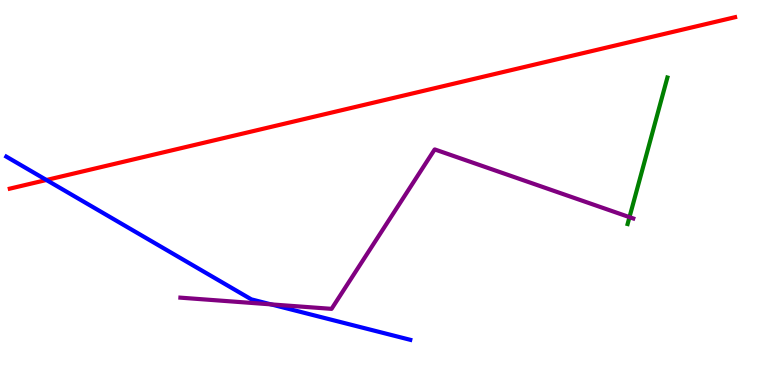[{'lines': ['blue', 'red'], 'intersections': [{'x': 0.599, 'y': 5.32}]}, {'lines': ['green', 'red'], 'intersections': []}, {'lines': ['purple', 'red'], 'intersections': []}, {'lines': ['blue', 'green'], 'intersections': []}, {'lines': ['blue', 'purple'], 'intersections': [{'x': 3.5, 'y': 2.09}]}, {'lines': ['green', 'purple'], 'intersections': [{'x': 8.12, 'y': 4.36}]}]